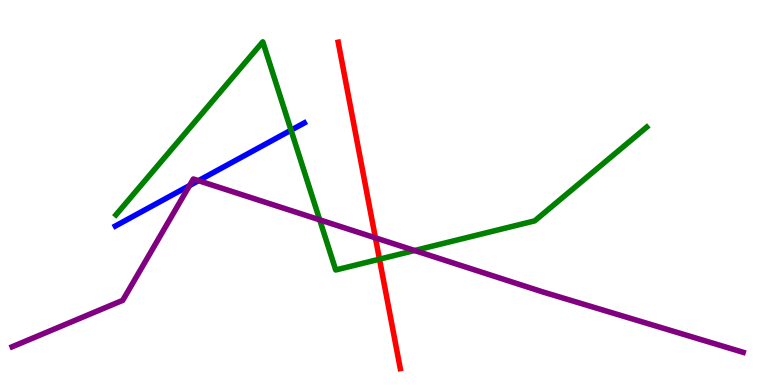[{'lines': ['blue', 'red'], 'intersections': []}, {'lines': ['green', 'red'], 'intersections': [{'x': 4.9, 'y': 3.27}]}, {'lines': ['purple', 'red'], 'intersections': [{'x': 4.84, 'y': 3.82}]}, {'lines': ['blue', 'green'], 'intersections': [{'x': 3.76, 'y': 6.62}]}, {'lines': ['blue', 'purple'], 'intersections': [{'x': 2.45, 'y': 5.18}, {'x': 2.56, 'y': 5.31}]}, {'lines': ['green', 'purple'], 'intersections': [{'x': 4.13, 'y': 4.29}, {'x': 5.35, 'y': 3.49}]}]